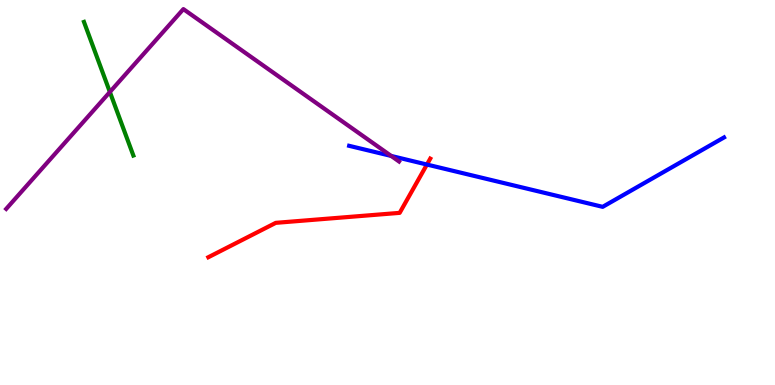[{'lines': ['blue', 'red'], 'intersections': [{'x': 5.51, 'y': 5.73}]}, {'lines': ['green', 'red'], 'intersections': []}, {'lines': ['purple', 'red'], 'intersections': []}, {'lines': ['blue', 'green'], 'intersections': []}, {'lines': ['blue', 'purple'], 'intersections': [{'x': 5.05, 'y': 5.95}]}, {'lines': ['green', 'purple'], 'intersections': [{'x': 1.42, 'y': 7.61}]}]